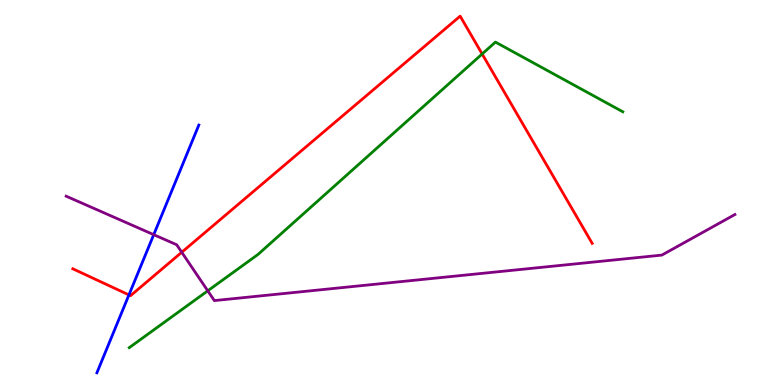[{'lines': ['blue', 'red'], 'intersections': [{'x': 1.66, 'y': 2.34}]}, {'lines': ['green', 'red'], 'intersections': [{'x': 6.22, 'y': 8.6}]}, {'lines': ['purple', 'red'], 'intersections': [{'x': 2.35, 'y': 3.45}]}, {'lines': ['blue', 'green'], 'intersections': []}, {'lines': ['blue', 'purple'], 'intersections': [{'x': 1.98, 'y': 3.9}]}, {'lines': ['green', 'purple'], 'intersections': [{'x': 2.68, 'y': 2.45}]}]